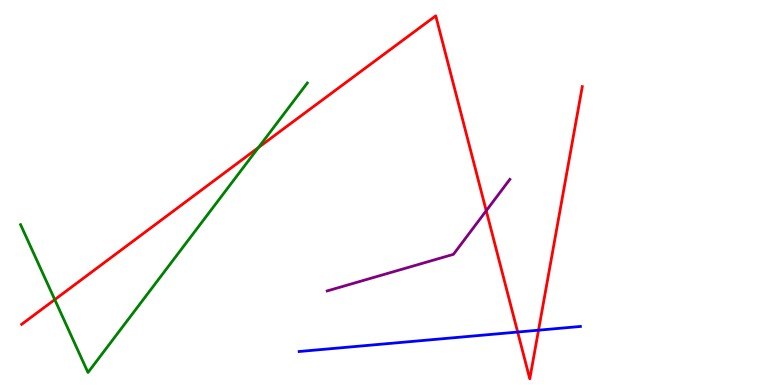[{'lines': ['blue', 'red'], 'intersections': [{'x': 6.68, 'y': 1.38}, {'x': 6.95, 'y': 1.42}]}, {'lines': ['green', 'red'], 'intersections': [{'x': 0.707, 'y': 2.22}, {'x': 3.33, 'y': 6.17}]}, {'lines': ['purple', 'red'], 'intersections': [{'x': 6.27, 'y': 4.53}]}, {'lines': ['blue', 'green'], 'intersections': []}, {'lines': ['blue', 'purple'], 'intersections': []}, {'lines': ['green', 'purple'], 'intersections': []}]